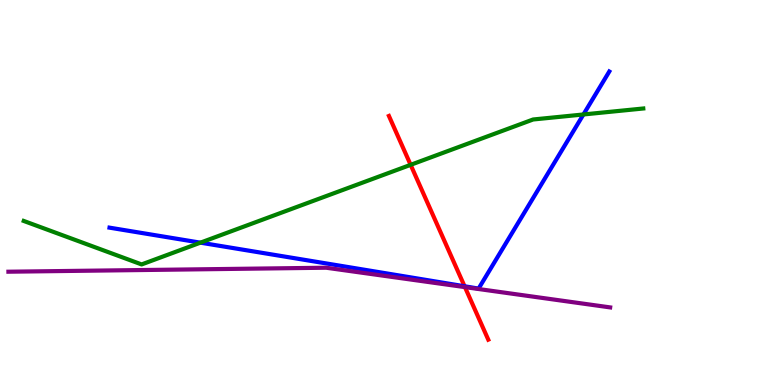[{'lines': ['blue', 'red'], 'intersections': [{'x': 5.99, 'y': 2.56}]}, {'lines': ['green', 'red'], 'intersections': [{'x': 5.3, 'y': 5.72}]}, {'lines': ['purple', 'red'], 'intersections': [{'x': 6.0, 'y': 2.54}]}, {'lines': ['blue', 'green'], 'intersections': [{'x': 2.59, 'y': 3.7}, {'x': 7.53, 'y': 7.03}]}, {'lines': ['blue', 'purple'], 'intersections': []}, {'lines': ['green', 'purple'], 'intersections': []}]